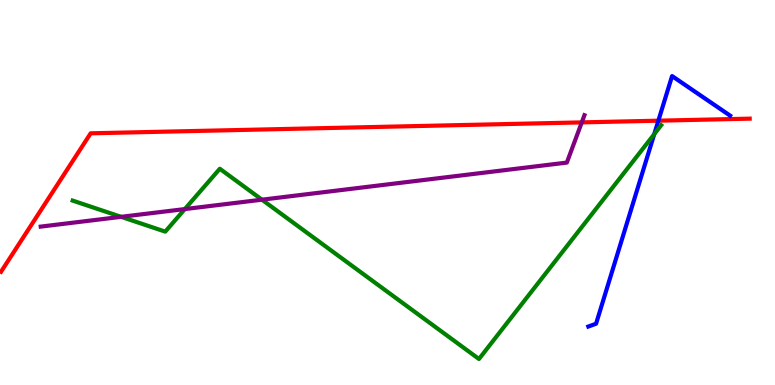[{'lines': ['blue', 'red'], 'intersections': [{'x': 8.5, 'y': 6.87}]}, {'lines': ['green', 'red'], 'intersections': []}, {'lines': ['purple', 'red'], 'intersections': [{'x': 7.51, 'y': 6.82}]}, {'lines': ['blue', 'green'], 'intersections': [{'x': 8.44, 'y': 6.52}]}, {'lines': ['blue', 'purple'], 'intersections': []}, {'lines': ['green', 'purple'], 'intersections': [{'x': 1.56, 'y': 4.37}, {'x': 2.38, 'y': 4.57}, {'x': 3.38, 'y': 4.81}]}]